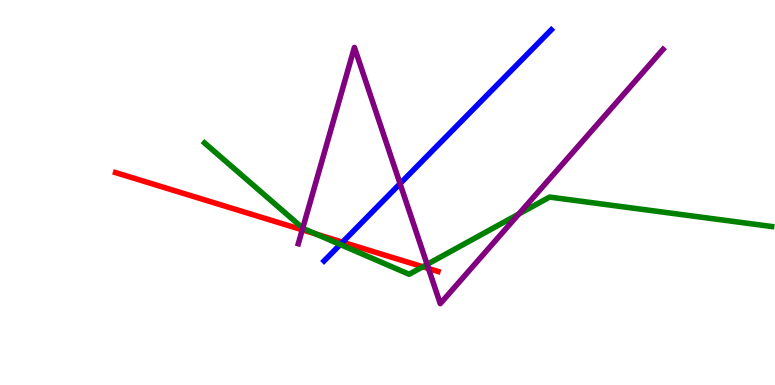[{'lines': ['blue', 'red'], 'intersections': [{'x': 4.42, 'y': 3.71}]}, {'lines': ['green', 'red'], 'intersections': [{'x': 4.08, 'y': 3.92}, {'x': 5.46, 'y': 3.07}]}, {'lines': ['purple', 'red'], 'intersections': [{'x': 3.9, 'y': 4.03}, {'x': 5.53, 'y': 3.03}]}, {'lines': ['blue', 'green'], 'intersections': [{'x': 4.39, 'y': 3.65}]}, {'lines': ['blue', 'purple'], 'intersections': [{'x': 5.16, 'y': 5.23}]}, {'lines': ['green', 'purple'], 'intersections': [{'x': 3.91, 'y': 4.07}, {'x': 5.51, 'y': 3.13}, {'x': 6.69, 'y': 4.44}]}]